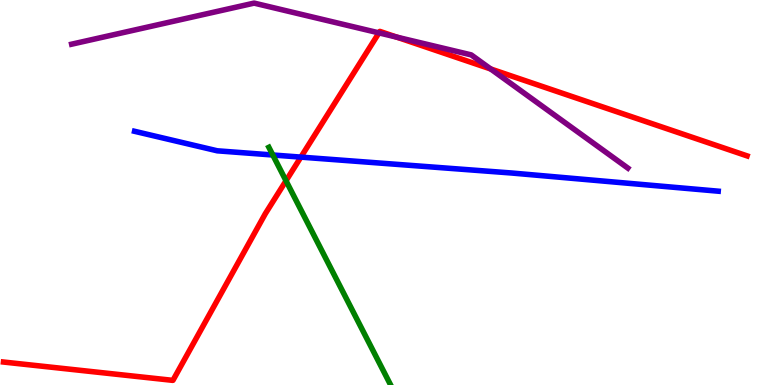[{'lines': ['blue', 'red'], 'intersections': [{'x': 3.88, 'y': 5.92}]}, {'lines': ['green', 'red'], 'intersections': [{'x': 3.69, 'y': 5.3}]}, {'lines': ['purple', 'red'], 'intersections': [{'x': 4.89, 'y': 9.15}, {'x': 5.12, 'y': 9.04}, {'x': 6.33, 'y': 8.21}]}, {'lines': ['blue', 'green'], 'intersections': [{'x': 3.52, 'y': 5.97}]}, {'lines': ['blue', 'purple'], 'intersections': []}, {'lines': ['green', 'purple'], 'intersections': []}]